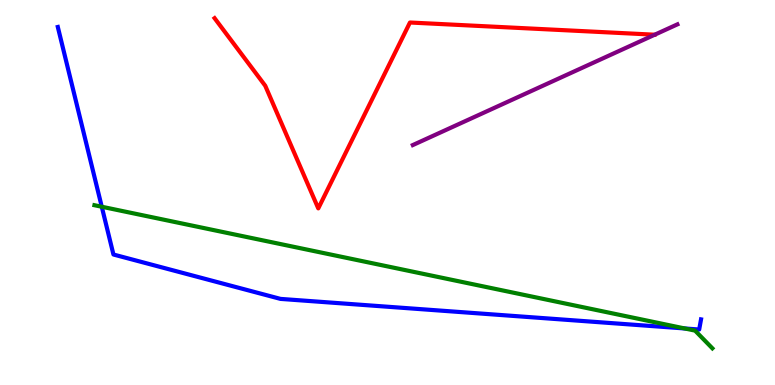[{'lines': ['blue', 'red'], 'intersections': []}, {'lines': ['green', 'red'], 'intersections': []}, {'lines': ['purple', 'red'], 'intersections': []}, {'lines': ['blue', 'green'], 'intersections': [{'x': 1.31, 'y': 4.63}, {'x': 8.84, 'y': 1.47}]}, {'lines': ['blue', 'purple'], 'intersections': []}, {'lines': ['green', 'purple'], 'intersections': []}]